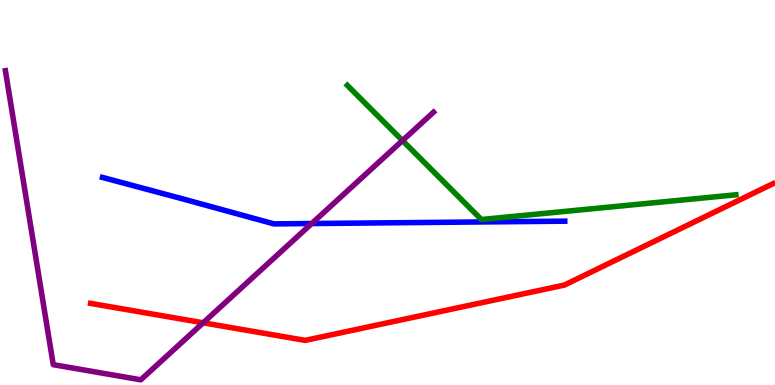[{'lines': ['blue', 'red'], 'intersections': []}, {'lines': ['green', 'red'], 'intersections': []}, {'lines': ['purple', 'red'], 'intersections': [{'x': 2.62, 'y': 1.62}]}, {'lines': ['blue', 'green'], 'intersections': []}, {'lines': ['blue', 'purple'], 'intersections': [{'x': 4.02, 'y': 4.19}]}, {'lines': ['green', 'purple'], 'intersections': [{'x': 5.19, 'y': 6.35}]}]